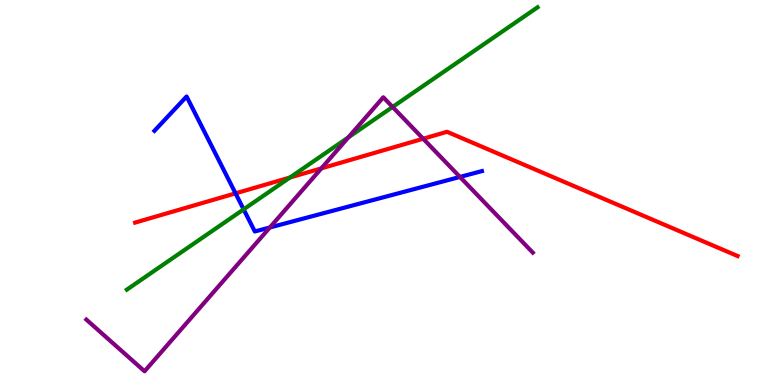[{'lines': ['blue', 'red'], 'intersections': [{'x': 3.04, 'y': 4.98}]}, {'lines': ['green', 'red'], 'intersections': [{'x': 3.74, 'y': 5.39}]}, {'lines': ['purple', 'red'], 'intersections': [{'x': 4.15, 'y': 5.63}, {'x': 5.46, 'y': 6.4}]}, {'lines': ['blue', 'green'], 'intersections': [{'x': 3.14, 'y': 4.56}]}, {'lines': ['blue', 'purple'], 'intersections': [{'x': 3.48, 'y': 4.09}, {'x': 5.93, 'y': 5.4}]}, {'lines': ['green', 'purple'], 'intersections': [{'x': 4.5, 'y': 6.43}, {'x': 5.07, 'y': 7.22}]}]